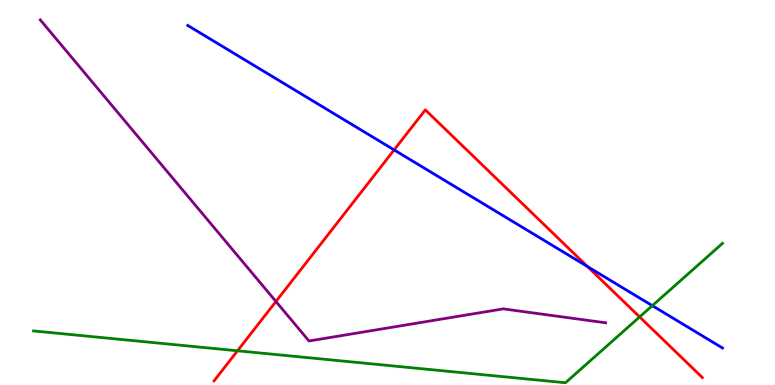[{'lines': ['blue', 'red'], 'intersections': [{'x': 5.09, 'y': 6.11}, {'x': 7.58, 'y': 3.08}]}, {'lines': ['green', 'red'], 'intersections': [{'x': 3.06, 'y': 0.888}, {'x': 8.25, 'y': 1.77}]}, {'lines': ['purple', 'red'], 'intersections': [{'x': 3.56, 'y': 2.17}]}, {'lines': ['blue', 'green'], 'intersections': [{'x': 8.42, 'y': 2.06}]}, {'lines': ['blue', 'purple'], 'intersections': []}, {'lines': ['green', 'purple'], 'intersections': []}]